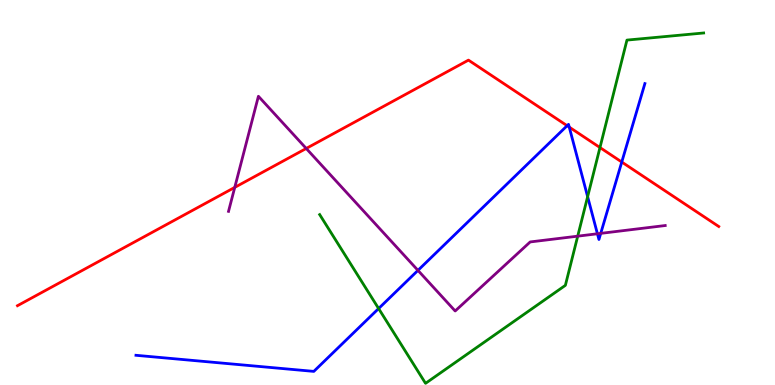[{'lines': ['blue', 'red'], 'intersections': [{'x': 7.32, 'y': 6.73}, {'x': 7.35, 'y': 6.7}, {'x': 8.02, 'y': 5.79}]}, {'lines': ['green', 'red'], 'intersections': [{'x': 7.74, 'y': 6.17}]}, {'lines': ['purple', 'red'], 'intersections': [{'x': 3.03, 'y': 5.13}, {'x': 3.95, 'y': 6.14}]}, {'lines': ['blue', 'green'], 'intersections': [{'x': 4.89, 'y': 1.99}, {'x': 7.58, 'y': 4.89}]}, {'lines': ['blue', 'purple'], 'intersections': [{'x': 5.39, 'y': 2.98}, {'x': 7.71, 'y': 3.93}, {'x': 7.75, 'y': 3.94}]}, {'lines': ['green', 'purple'], 'intersections': [{'x': 7.45, 'y': 3.87}]}]